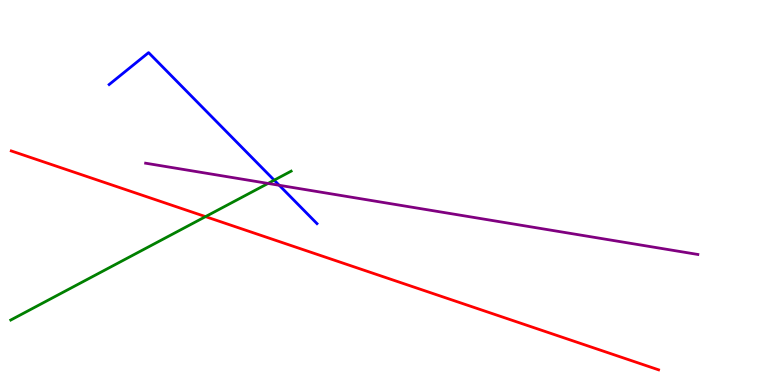[{'lines': ['blue', 'red'], 'intersections': []}, {'lines': ['green', 'red'], 'intersections': [{'x': 2.65, 'y': 4.37}]}, {'lines': ['purple', 'red'], 'intersections': []}, {'lines': ['blue', 'green'], 'intersections': [{'x': 3.54, 'y': 5.32}]}, {'lines': ['blue', 'purple'], 'intersections': [{'x': 3.6, 'y': 5.19}]}, {'lines': ['green', 'purple'], 'intersections': [{'x': 3.46, 'y': 5.24}]}]